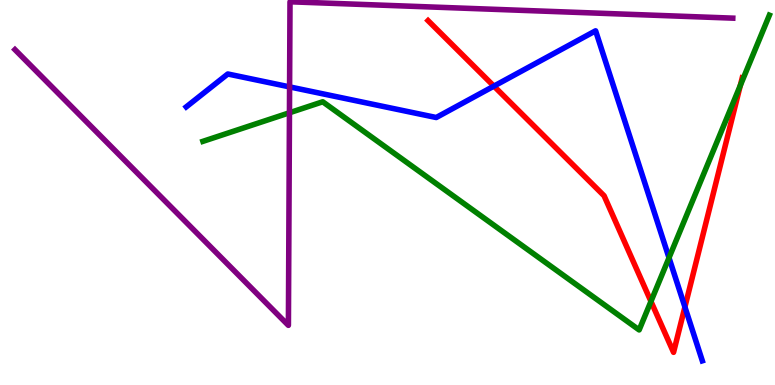[{'lines': ['blue', 'red'], 'intersections': [{'x': 6.37, 'y': 7.76}, {'x': 8.84, 'y': 2.03}]}, {'lines': ['green', 'red'], 'intersections': [{'x': 8.4, 'y': 2.17}, {'x': 9.55, 'y': 7.78}]}, {'lines': ['purple', 'red'], 'intersections': []}, {'lines': ['blue', 'green'], 'intersections': [{'x': 8.63, 'y': 3.3}]}, {'lines': ['blue', 'purple'], 'intersections': [{'x': 3.74, 'y': 7.74}]}, {'lines': ['green', 'purple'], 'intersections': [{'x': 3.73, 'y': 7.07}]}]